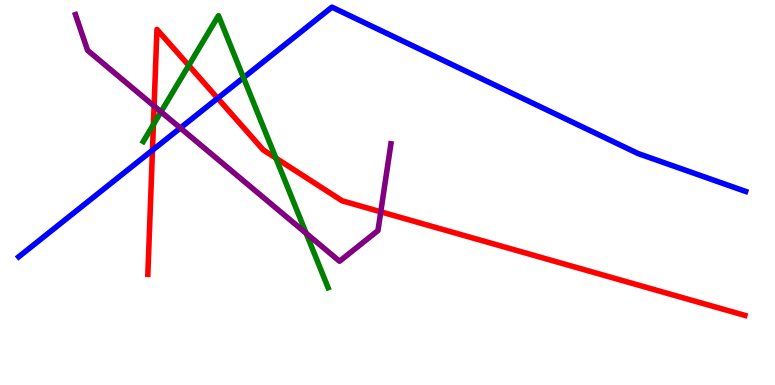[{'lines': ['blue', 'red'], 'intersections': [{'x': 1.97, 'y': 6.1}, {'x': 2.81, 'y': 7.45}]}, {'lines': ['green', 'red'], 'intersections': [{'x': 1.98, 'y': 6.76}, {'x': 2.44, 'y': 8.3}, {'x': 3.56, 'y': 5.89}]}, {'lines': ['purple', 'red'], 'intersections': [{'x': 1.99, 'y': 7.25}, {'x': 4.91, 'y': 4.5}]}, {'lines': ['blue', 'green'], 'intersections': [{'x': 3.14, 'y': 7.98}]}, {'lines': ['blue', 'purple'], 'intersections': [{'x': 2.33, 'y': 6.68}]}, {'lines': ['green', 'purple'], 'intersections': [{'x': 2.08, 'y': 7.1}, {'x': 3.95, 'y': 3.94}]}]